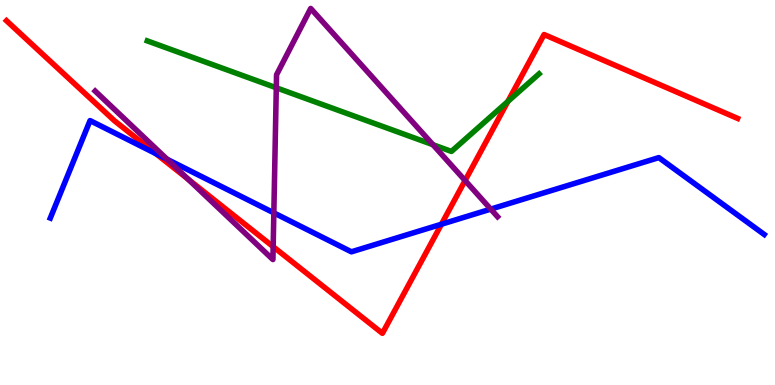[{'lines': ['blue', 'red'], 'intersections': [{'x': 2.01, 'y': 6.01}, {'x': 5.7, 'y': 4.18}]}, {'lines': ['green', 'red'], 'intersections': [{'x': 6.55, 'y': 7.36}]}, {'lines': ['purple', 'red'], 'intersections': [{'x': 2.43, 'y': 5.34}, {'x': 3.52, 'y': 3.59}, {'x': 6.0, 'y': 5.31}]}, {'lines': ['blue', 'green'], 'intersections': []}, {'lines': ['blue', 'purple'], 'intersections': [{'x': 2.16, 'y': 5.86}, {'x': 3.53, 'y': 4.47}, {'x': 6.33, 'y': 4.57}]}, {'lines': ['green', 'purple'], 'intersections': [{'x': 3.57, 'y': 7.72}, {'x': 5.59, 'y': 6.24}]}]